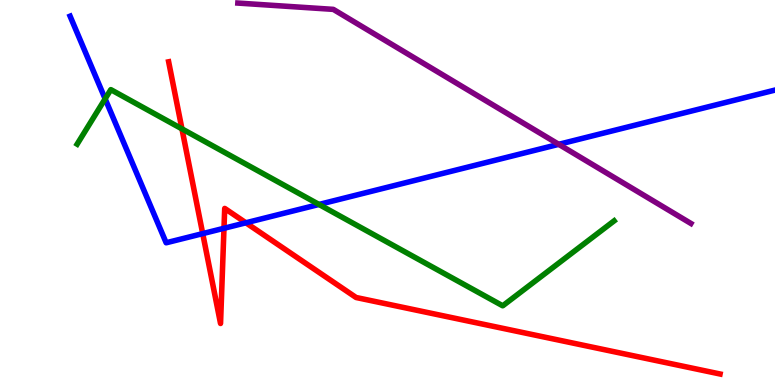[{'lines': ['blue', 'red'], 'intersections': [{'x': 2.62, 'y': 3.93}, {'x': 2.89, 'y': 4.07}, {'x': 3.17, 'y': 4.21}]}, {'lines': ['green', 'red'], 'intersections': [{'x': 2.35, 'y': 6.65}]}, {'lines': ['purple', 'red'], 'intersections': []}, {'lines': ['blue', 'green'], 'intersections': [{'x': 1.36, 'y': 7.43}, {'x': 4.12, 'y': 4.69}]}, {'lines': ['blue', 'purple'], 'intersections': [{'x': 7.21, 'y': 6.25}]}, {'lines': ['green', 'purple'], 'intersections': []}]